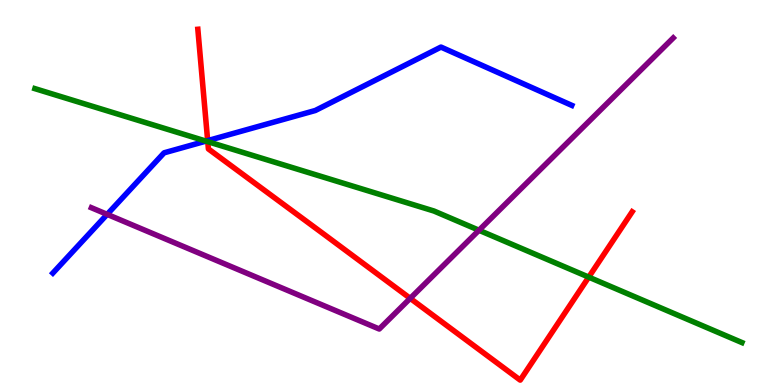[{'lines': ['blue', 'red'], 'intersections': [{'x': 2.68, 'y': 6.35}]}, {'lines': ['green', 'red'], 'intersections': [{'x': 2.68, 'y': 6.32}, {'x': 7.6, 'y': 2.8}]}, {'lines': ['purple', 'red'], 'intersections': [{'x': 5.29, 'y': 2.25}]}, {'lines': ['blue', 'green'], 'intersections': [{'x': 2.66, 'y': 6.34}]}, {'lines': ['blue', 'purple'], 'intersections': [{'x': 1.38, 'y': 4.43}]}, {'lines': ['green', 'purple'], 'intersections': [{'x': 6.18, 'y': 4.02}]}]